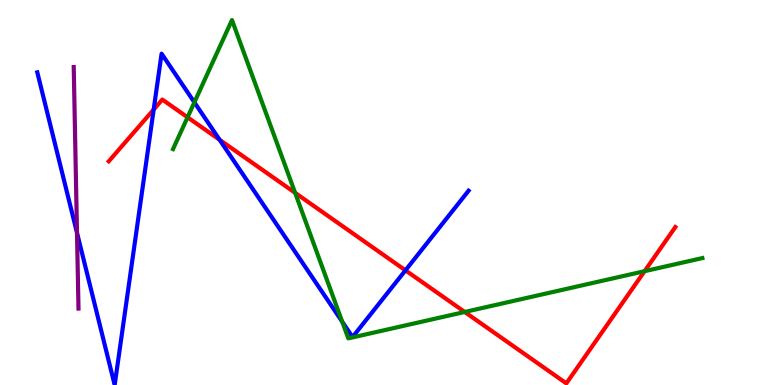[{'lines': ['blue', 'red'], 'intersections': [{'x': 1.98, 'y': 7.16}, {'x': 2.83, 'y': 6.37}, {'x': 5.23, 'y': 2.98}]}, {'lines': ['green', 'red'], 'intersections': [{'x': 2.42, 'y': 6.95}, {'x': 3.81, 'y': 4.99}, {'x': 6.0, 'y': 1.9}, {'x': 8.32, 'y': 2.96}]}, {'lines': ['purple', 'red'], 'intersections': []}, {'lines': ['blue', 'green'], 'intersections': [{'x': 2.51, 'y': 7.34}, {'x': 4.42, 'y': 1.64}]}, {'lines': ['blue', 'purple'], 'intersections': [{'x': 0.994, 'y': 3.95}]}, {'lines': ['green', 'purple'], 'intersections': []}]